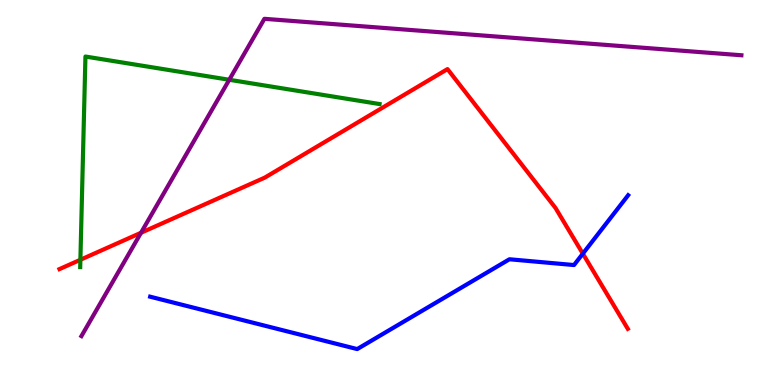[{'lines': ['blue', 'red'], 'intersections': [{'x': 7.52, 'y': 3.41}]}, {'lines': ['green', 'red'], 'intersections': [{'x': 1.04, 'y': 3.25}]}, {'lines': ['purple', 'red'], 'intersections': [{'x': 1.82, 'y': 3.95}]}, {'lines': ['blue', 'green'], 'intersections': []}, {'lines': ['blue', 'purple'], 'intersections': []}, {'lines': ['green', 'purple'], 'intersections': [{'x': 2.96, 'y': 7.93}]}]